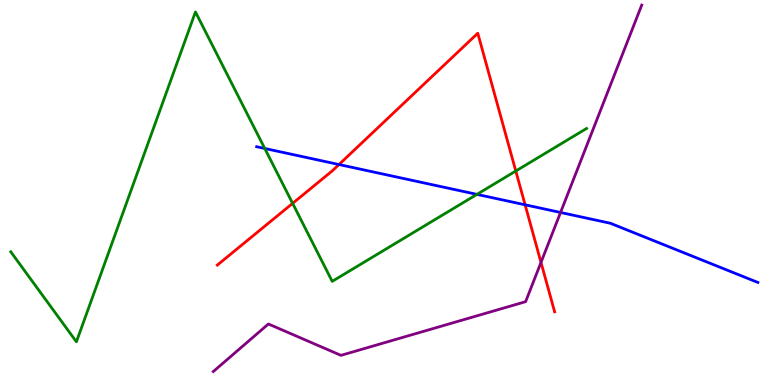[{'lines': ['blue', 'red'], 'intersections': [{'x': 4.37, 'y': 5.73}, {'x': 6.78, 'y': 4.68}]}, {'lines': ['green', 'red'], 'intersections': [{'x': 3.78, 'y': 4.72}, {'x': 6.66, 'y': 5.56}]}, {'lines': ['purple', 'red'], 'intersections': [{'x': 6.98, 'y': 3.18}]}, {'lines': ['blue', 'green'], 'intersections': [{'x': 3.42, 'y': 6.14}, {'x': 6.15, 'y': 4.95}]}, {'lines': ['blue', 'purple'], 'intersections': [{'x': 7.23, 'y': 4.48}]}, {'lines': ['green', 'purple'], 'intersections': []}]